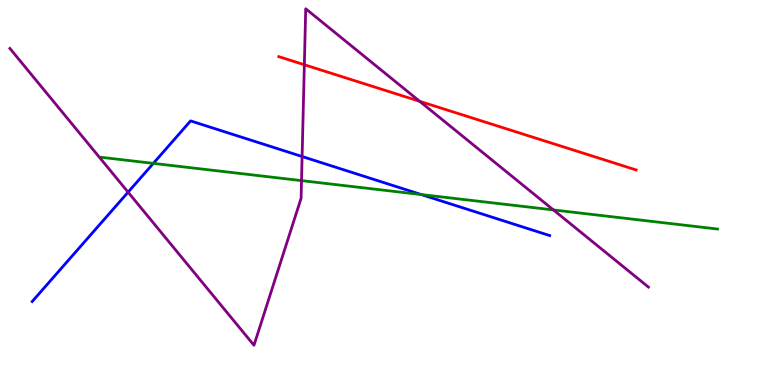[{'lines': ['blue', 'red'], 'intersections': []}, {'lines': ['green', 'red'], 'intersections': []}, {'lines': ['purple', 'red'], 'intersections': [{'x': 3.93, 'y': 8.32}, {'x': 5.42, 'y': 7.37}]}, {'lines': ['blue', 'green'], 'intersections': [{'x': 1.98, 'y': 5.76}, {'x': 5.44, 'y': 4.95}]}, {'lines': ['blue', 'purple'], 'intersections': [{'x': 1.65, 'y': 5.01}, {'x': 3.9, 'y': 5.93}]}, {'lines': ['green', 'purple'], 'intersections': [{'x': 3.89, 'y': 5.31}, {'x': 7.14, 'y': 4.55}]}]